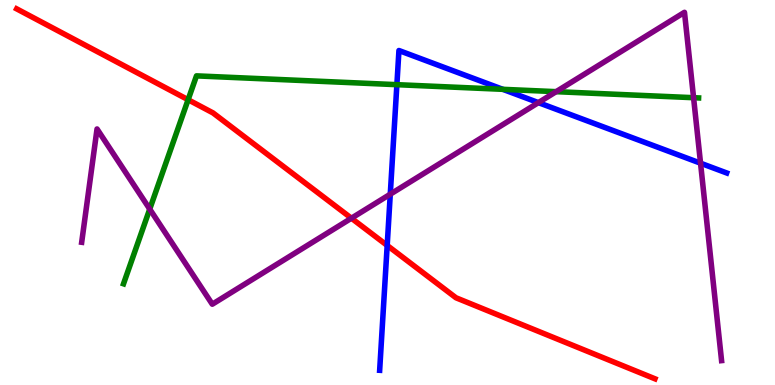[{'lines': ['blue', 'red'], 'intersections': [{'x': 5.0, 'y': 3.63}]}, {'lines': ['green', 'red'], 'intersections': [{'x': 2.43, 'y': 7.41}]}, {'lines': ['purple', 'red'], 'intersections': [{'x': 4.53, 'y': 4.33}]}, {'lines': ['blue', 'green'], 'intersections': [{'x': 5.12, 'y': 7.8}, {'x': 6.49, 'y': 7.68}]}, {'lines': ['blue', 'purple'], 'intersections': [{'x': 5.04, 'y': 4.96}, {'x': 6.95, 'y': 7.33}, {'x': 9.04, 'y': 5.76}]}, {'lines': ['green', 'purple'], 'intersections': [{'x': 1.93, 'y': 4.57}, {'x': 7.18, 'y': 7.62}, {'x': 8.95, 'y': 7.46}]}]